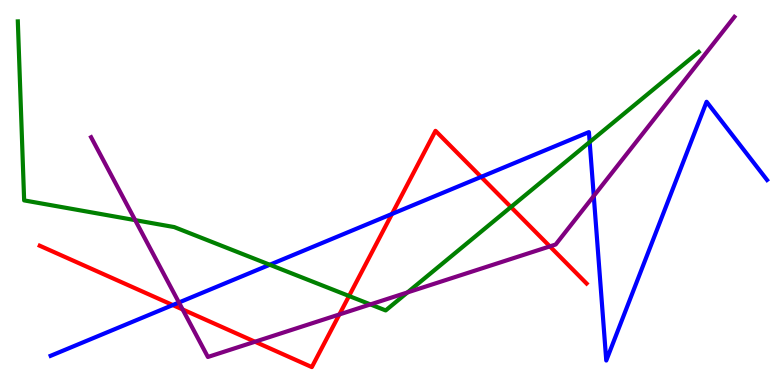[{'lines': ['blue', 'red'], 'intersections': [{'x': 2.23, 'y': 2.08}, {'x': 5.06, 'y': 4.44}, {'x': 6.21, 'y': 5.4}]}, {'lines': ['green', 'red'], 'intersections': [{'x': 4.5, 'y': 2.31}, {'x': 6.59, 'y': 4.62}]}, {'lines': ['purple', 'red'], 'intersections': [{'x': 2.36, 'y': 1.96}, {'x': 3.29, 'y': 1.12}, {'x': 4.38, 'y': 1.83}, {'x': 7.09, 'y': 3.6}]}, {'lines': ['blue', 'green'], 'intersections': [{'x': 3.48, 'y': 3.12}, {'x': 7.61, 'y': 6.31}]}, {'lines': ['blue', 'purple'], 'intersections': [{'x': 2.31, 'y': 2.14}, {'x': 7.66, 'y': 4.91}]}, {'lines': ['green', 'purple'], 'intersections': [{'x': 1.74, 'y': 4.28}, {'x': 4.78, 'y': 2.09}, {'x': 5.26, 'y': 2.4}]}]